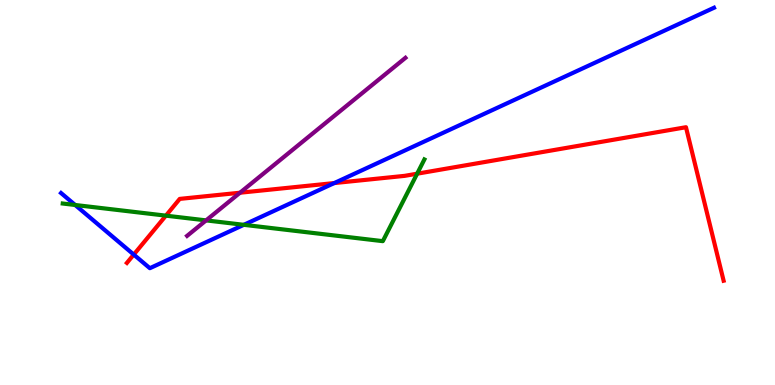[{'lines': ['blue', 'red'], 'intersections': [{'x': 1.73, 'y': 3.39}, {'x': 4.31, 'y': 5.25}]}, {'lines': ['green', 'red'], 'intersections': [{'x': 2.14, 'y': 4.4}, {'x': 5.38, 'y': 5.49}]}, {'lines': ['purple', 'red'], 'intersections': [{'x': 3.1, 'y': 4.99}]}, {'lines': ['blue', 'green'], 'intersections': [{'x': 0.97, 'y': 4.68}, {'x': 3.15, 'y': 4.16}]}, {'lines': ['blue', 'purple'], 'intersections': []}, {'lines': ['green', 'purple'], 'intersections': [{'x': 2.66, 'y': 4.28}]}]